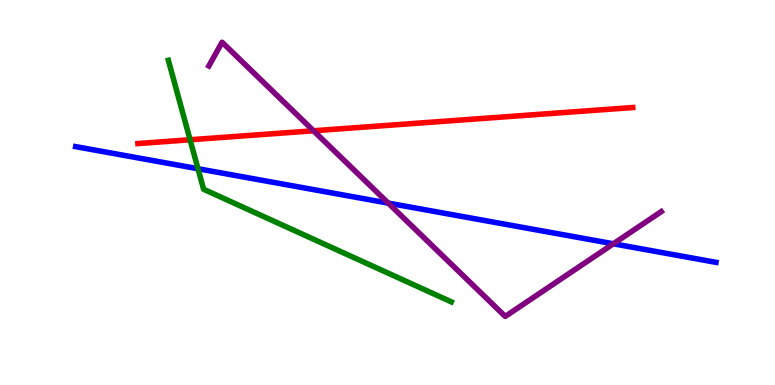[{'lines': ['blue', 'red'], 'intersections': []}, {'lines': ['green', 'red'], 'intersections': [{'x': 2.45, 'y': 6.37}]}, {'lines': ['purple', 'red'], 'intersections': [{'x': 4.05, 'y': 6.6}]}, {'lines': ['blue', 'green'], 'intersections': [{'x': 2.55, 'y': 5.62}]}, {'lines': ['blue', 'purple'], 'intersections': [{'x': 5.01, 'y': 4.72}, {'x': 7.91, 'y': 3.67}]}, {'lines': ['green', 'purple'], 'intersections': []}]